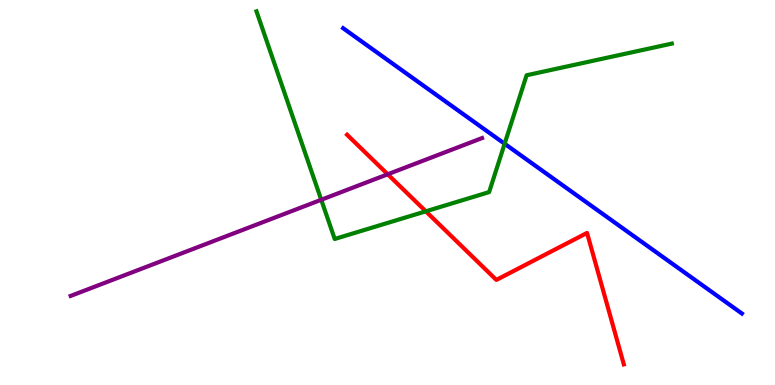[{'lines': ['blue', 'red'], 'intersections': []}, {'lines': ['green', 'red'], 'intersections': [{'x': 5.49, 'y': 4.51}]}, {'lines': ['purple', 'red'], 'intersections': [{'x': 5.0, 'y': 5.47}]}, {'lines': ['blue', 'green'], 'intersections': [{'x': 6.51, 'y': 6.27}]}, {'lines': ['blue', 'purple'], 'intersections': []}, {'lines': ['green', 'purple'], 'intersections': [{'x': 4.15, 'y': 4.81}]}]